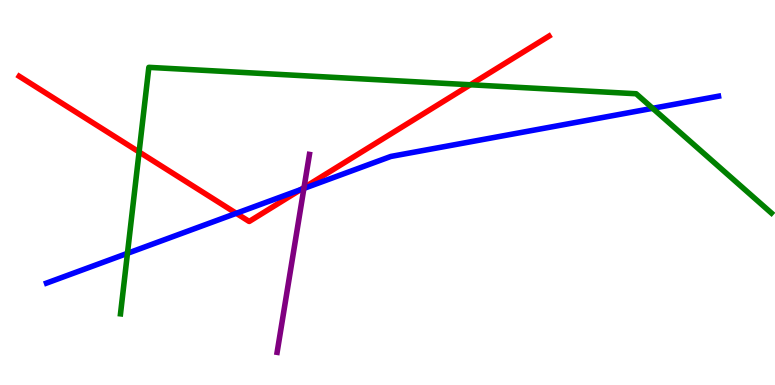[{'lines': ['blue', 'red'], 'intersections': [{'x': 3.05, 'y': 4.46}, {'x': 3.88, 'y': 5.08}]}, {'lines': ['green', 'red'], 'intersections': [{'x': 1.79, 'y': 6.05}, {'x': 6.07, 'y': 7.8}]}, {'lines': ['purple', 'red'], 'intersections': [{'x': 3.92, 'y': 5.13}]}, {'lines': ['blue', 'green'], 'intersections': [{'x': 1.64, 'y': 3.42}, {'x': 8.42, 'y': 7.19}]}, {'lines': ['blue', 'purple'], 'intersections': [{'x': 3.92, 'y': 5.11}]}, {'lines': ['green', 'purple'], 'intersections': []}]